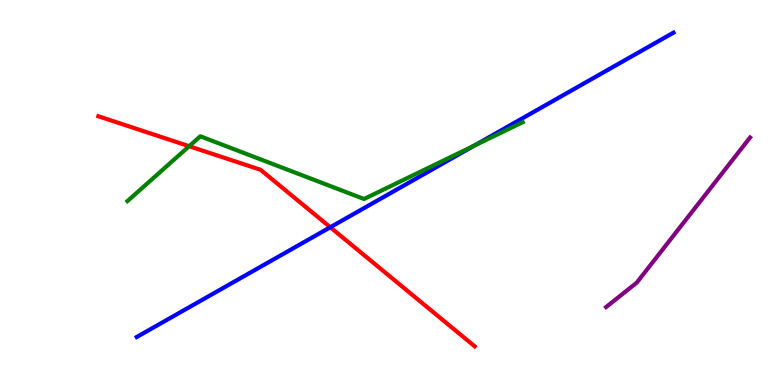[{'lines': ['blue', 'red'], 'intersections': [{'x': 4.26, 'y': 4.1}]}, {'lines': ['green', 'red'], 'intersections': [{'x': 2.44, 'y': 6.2}]}, {'lines': ['purple', 'red'], 'intersections': []}, {'lines': ['blue', 'green'], 'intersections': [{'x': 6.11, 'y': 6.21}]}, {'lines': ['blue', 'purple'], 'intersections': []}, {'lines': ['green', 'purple'], 'intersections': []}]